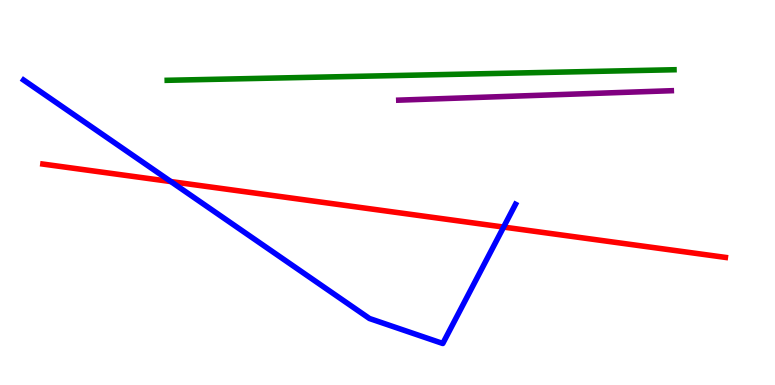[{'lines': ['blue', 'red'], 'intersections': [{'x': 2.2, 'y': 5.28}, {'x': 6.5, 'y': 4.1}]}, {'lines': ['green', 'red'], 'intersections': []}, {'lines': ['purple', 'red'], 'intersections': []}, {'lines': ['blue', 'green'], 'intersections': []}, {'lines': ['blue', 'purple'], 'intersections': []}, {'lines': ['green', 'purple'], 'intersections': []}]